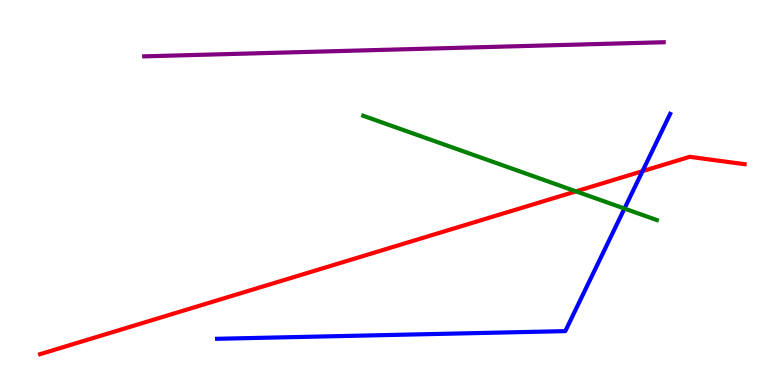[{'lines': ['blue', 'red'], 'intersections': [{'x': 8.29, 'y': 5.55}]}, {'lines': ['green', 'red'], 'intersections': [{'x': 7.43, 'y': 5.03}]}, {'lines': ['purple', 'red'], 'intersections': []}, {'lines': ['blue', 'green'], 'intersections': [{'x': 8.06, 'y': 4.58}]}, {'lines': ['blue', 'purple'], 'intersections': []}, {'lines': ['green', 'purple'], 'intersections': []}]